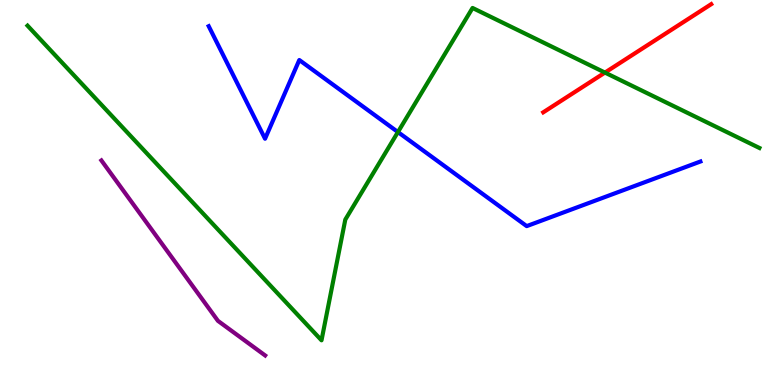[{'lines': ['blue', 'red'], 'intersections': []}, {'lines': ['green', 'red'], 'intersections': [{'x': 7.81, 'y': 8.11}]}, {'lines': ['purple', 'red'], 'intersections': []}, {'lines': ['blue', 'green'], 'intersections': [{'x': 5.13, 'y': 6.57}]}, {'lines': ['blue', 'purple'], 'intersections': []}, {'lines': ['green', 'purple'], 'intersections': []}]